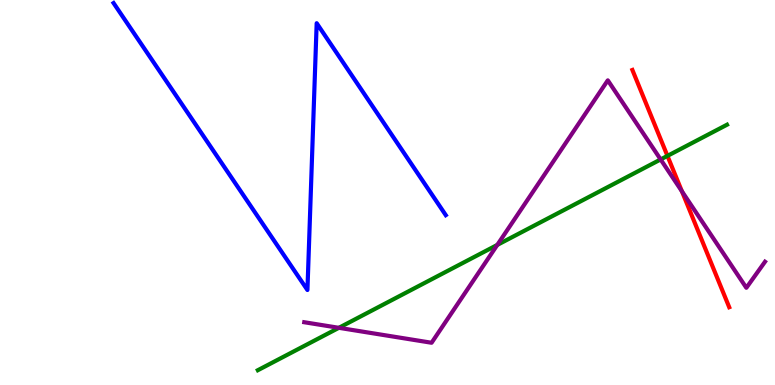[{'lines': ['blue', 'red'], 'intersections': []}, {'lines': ['green', 'red'], 'intersections': [{'x': 8.61, 'y': 5.95}]}, {'lines': ['purple', 'red'], 'intersections': [{'x': 8.8, 'y': 5.03}]}, {'lines': ['blue', 'green'], 'intersections': []}, {'lines': ['blue', 'purple'], 'intersections': []}, {'lines': ['green', 'purple'], 'intersections': [{'x': 4.37, 'y': 1.49}, {'x': 6.42, 'y': 3.64}, {'x': 8.52, 'y': 5.86}]}]